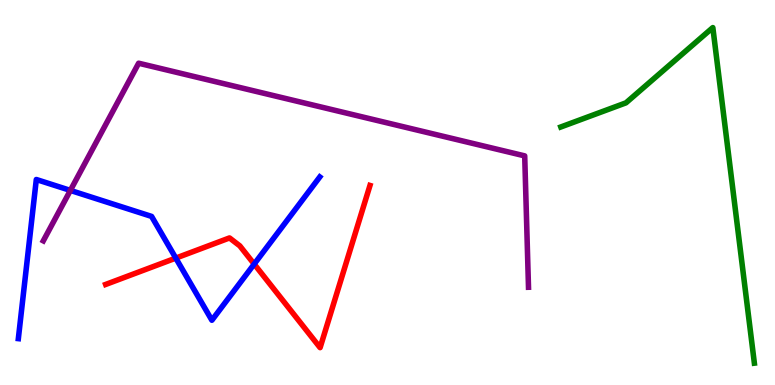[{'lines': ['blue', 'red'], 'intersections': [{'x': 2.27, 'y': 3.3}, {'x': 3.28, 'y': 3.14}]}, {'lines': ['green', 'red'], 'intersections': []}, {'lines': ['purple', 'red'], 'intersections': []}, {'lines': ['blue', 'green'], 'intersections': []}, {'lines': ['blue', 'purple'], 'intersections': [{'x': 0.908, 'y': 5.05}]}, {'lines': ['green', 'purple'], 'intersections': []}]